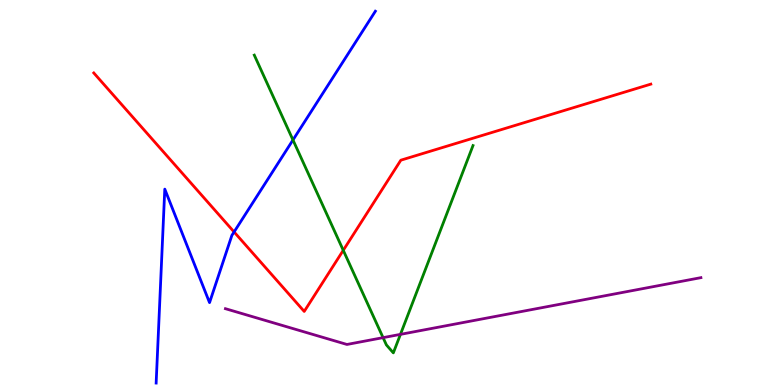[{'lines': ['blue', 'red'], 'intersections': [{'x': 3.02, 'y': 3.98}]}, {'lines': ['green', 'red'], 'intersections': [{'x': 4.43, 'y': 3.5}]}, {'lines': ['purple', 'red'], 'intersections': []}, {'lines': ['blue', 'green'], 'intersections': [{'x': 3.78, 'y': 6.36}]}, {'lines': ['blue', 'purple'], 'intersections': []}, {'lines': ['green', 'purple'], 'intersections': [{'x': 4.94, 'y': 1.23}, {'x': 5.17, 'y': 1.32}]}]